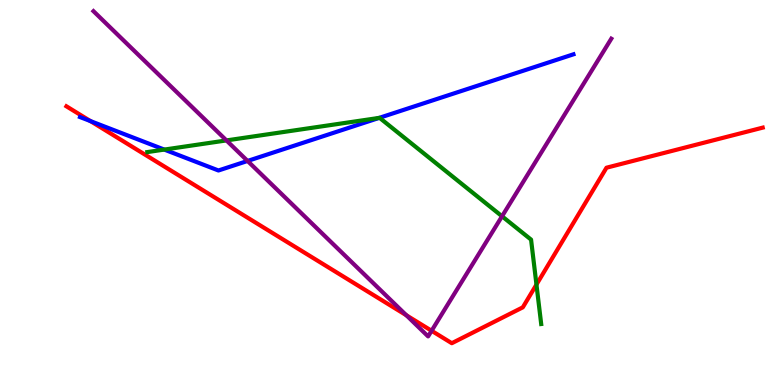[{'lines': ['blue', 'red'], 'intersections': [{'x': 1.17, 'y': 6.85}]}, {'lines': ['green', 'red'], 'intersections': [{'x': 6.92, 'y': 2.61}]}, {'lines': ['purple', 'red'], 'intersections': [{'x': 5.24, 'y': 1.81}, {'x': 5.57, 'y': 1.41}]}, {'lines': ['blue', 'green'], 'intersections': [{'x': 2.12, 'y': 6.11}, {'x': 4.89, 'y': 6.94}]}, {'lines': ['blue', 'purple'], 'intersections': [{'x': 3.19, 'y': 5.82}]}, {'lines': ['green', 'purple'], 'intersections': [{'x': 2.92, 'y': 6.35}, {'x': 6.48, 'y': 4.38}]}]